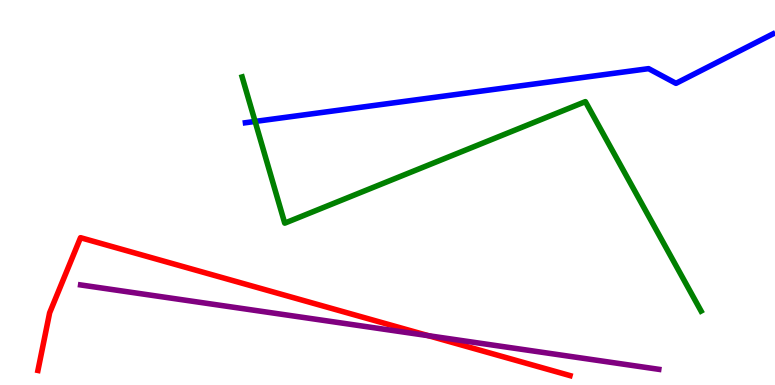[{'lines': ['blue', 'red'], 'intersections': []}, {'lines': ['green', 'red'], 'intersections': []}, {'lines': ['purple', 'red'], 'intersections': [{'x': 5.53, 'y': 1.28}]}, {'lines': ['blue', 'green'], 'intersections': [{'x': 3.29, 'y': 6.85}]}, {'lines': ['blue', 'purple'], 'intersections': []}, {'lines': ['green', 'purple'], 'intersections': []}]